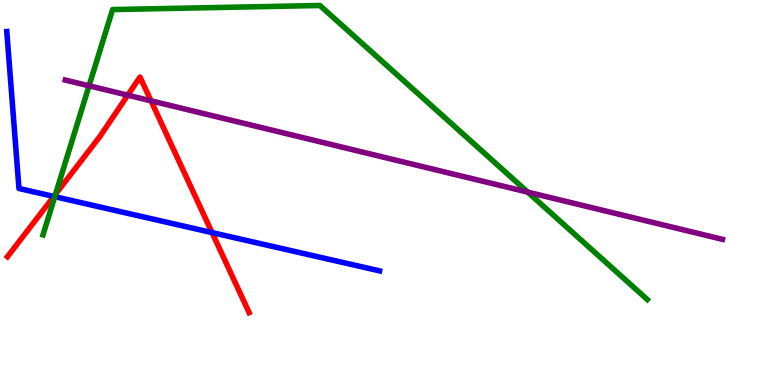[{'lines': ['blue', 'red'], 'intersections': [{'x': 0.694, 'y': 4.9}, {'x': 2.74, 'y': 3.96}]}, {'lines': ['green', 'red'], 'intersections': [{'x': 0.717, 'y': 4.96}]}, {'lines': ['purple', 'red'], 'intersections': [{'x': 1.65, 'y': 7.53}, {'x': 1.95, 'y': 7.38}]}, {'lines': ['blue', 'green'], 'intersections': [{'x': 0.707, 'y': 4.89}]}, {'lines': ['blue', 'purple'], 'intersections': []}, {'lines': ['green', 'purple'], 'intersections': [{'x': 1.15, 'y': 7.77}, {'x': 6.81, 'y': 5.01}]}]